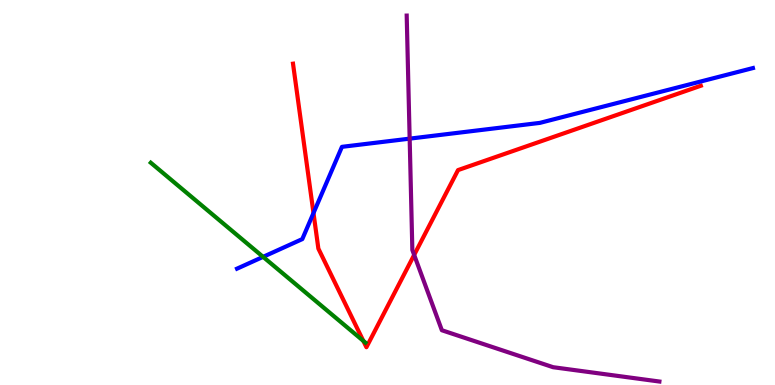[{'lines': ['blue', 'red'], 'intersections': [{'x': 4.05, 'y': 4.47}]}, {'lines': ['green', 'red'], 'intersections': [{'x': 4.69, 'y': 1.15}]}, {'lines': ['purple', 'red'], 'intersections': [{'x': 5.34, 'y': 3.38}]}, {'lines': ['blue', 'green'], 'intersections': [{'x': 3.39, 'y': 3.33}]}, {'lines': ['blue', 'purple'], 'intersections': [{'x': 5.29, 'y': 6.4}]}, {'lines': ['green', 'purple'], 'intersections': []}]